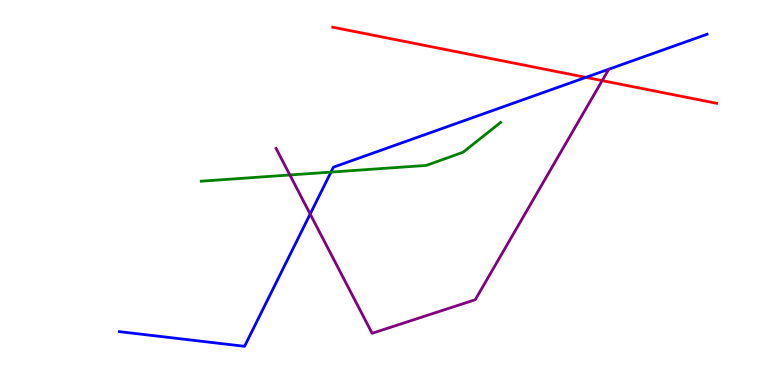[{'lines': ['blue', 'red'], 'intersections': [{'x': 7.56, 'y': 7.99}]}, {'lines': ['green', 'red'], 'intersections': []}, {'lines': ['purple', 'red'], 'intersections': [{'x': 7.77, 'y': 7.91}]}, {'lines': ['blue', 'green'], 'intersections': [{'x': 4.27, 'y': 5.53}]}, {'lines': ['blue', 'purple'], 'intersections': [{'x': 4.0, 'y': 4.44}]}, {'lines': ['green', 'purple'], 'intersections': [{'x': 3.74, 'y': 5.46}]}]